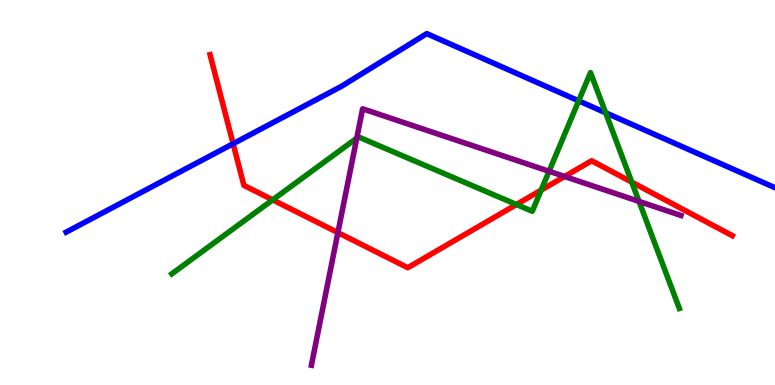[{'lines': ['blue', 'red'], 'intersections': [{'x': 3.01, 'y': 6.27}]}, {'lines': ['green', 'red'], 'intersections': [{'x': 3.52, 'y': 4.81}, {'x': 6.66, 'y': 4.69}, {'x': 6.98, 'y': 5.06}, {'x': 8.15, 'y': 5.27}]}, {'lines': ['purple', 'red'], 'intersections': [{'x': 4.36, 'y': 3.96}, {'x': 7.29, 'y': 5.42}]}, {'lines': ['blue', 'green'], 'intersections': [{'x': 7.47, 'y': 7.38}, {'x': 7.81, 'y': 7.07}]}, {'lines': ['blue', 'purple'], 'intersections': []}, {'lines': ['green', 'purple'], 'intersections': [{'x': 4.6, 'y': 6.41}, {'x': 7.08, 'y': 5.55}, {'x': 8.25, 'y': 4.77}]}]